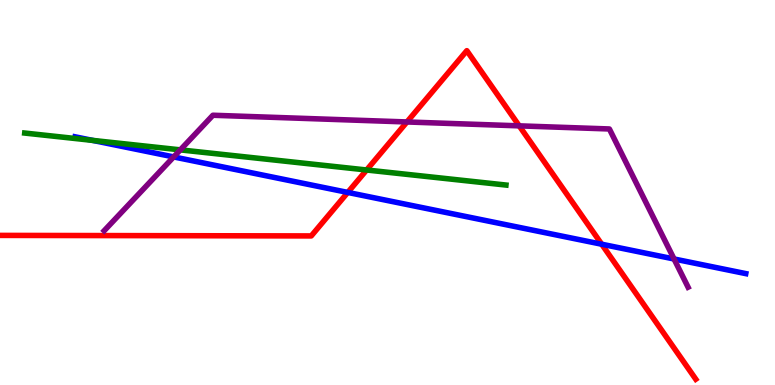[{'lines': ['blue', 'red'], 'intersections': [{'x': 4.49, 'y': 5.0}, {'x': 7.76, 'y': 3.66}]}, {'lines': ['green', 'red'], 'intersections': [{'x': 4.73, 'y': 5.58}]}, {'lines': ['purple', 'red'], 'intersections': [{'x': 5.25, 'y': 6.83}, {'x': 6.7, 'y': 6.73}]}, {'lines': ['blue', 'green'], 'intersections': [{'x': 1.19, 'y': 6.35}]}, {'lines': ['blue', 'purple'], 'intersections': [{'x': 2.24, 'y': 5.92}, {'x': 8.7, 'y': 3.27}]}, {'lines': ['green', 'purple'], 'intersections': [{'x': 2.33, 'y': 6.11}]}]